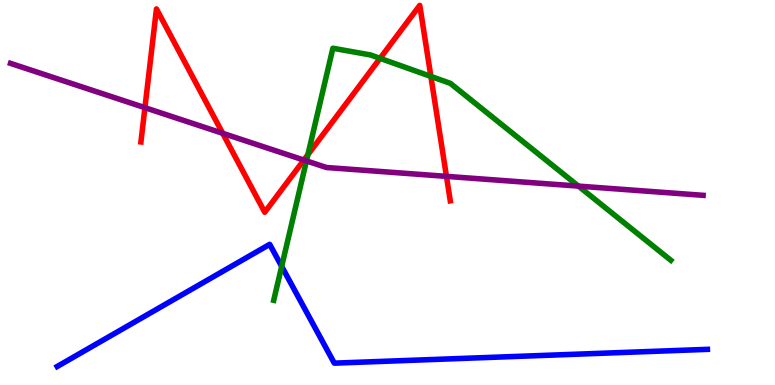[{'lines': ['blue', 'red'], 'intersections': []}, {'lines': ['green', 'red'], 'intersections': [{'x': 3.97, 'y': 5.98}, {'x': 4.9, 'y': 8.48}, {'x': 5.56, 'y': 8.01}]}, {'lines': ['purple', 'red'], 'intersections': [{'x': 1.87, 'y': 7.2}, {'x': 2.87, 'y': 6.54}, {'x': 3.92, 'y': 5.84}, {'x': 5.76, 'y': 5.42}]}, {'lines': ['blue', 'green'], 'intersections': [{'x': 3.63, 'y': 3.08}]}, {'lines': ['blue', 'purple'], 'intersections': []}, {'lines': ['green', 'purple'], 'intersections': [{'x': 3.95, 'y': 5.82}, {'x': 7.46, 'y': 5.17}]}]